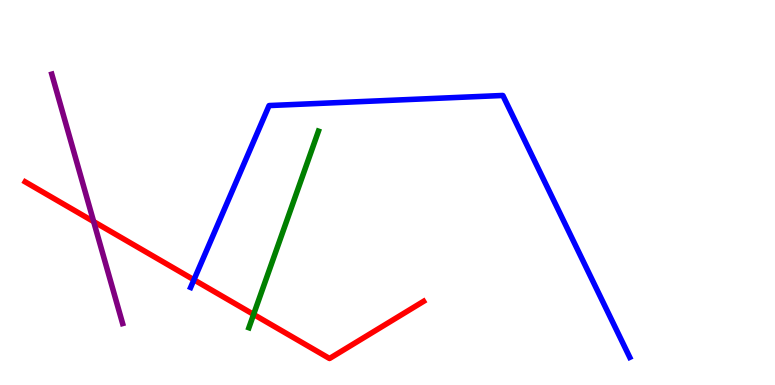[{'lines': ['blue', 'red'], 'intersections': [{'x': 2.5, 'y': 2.73}]}, {'lines': ['green', 'red'], 'intersections': [{'x': 3.27, 'y': 1.83}]}, {'lines': ['purple', 'red'], 'intersections': [{'x': 1.21, 'y': 4.24}]}, {'lines': ['blue', 'green'], 'intersections': []}, {'lines': ['blue', 'purple'], 'intersections': []}, {'lines': ['green', 'purple'], 'intersections': []}]